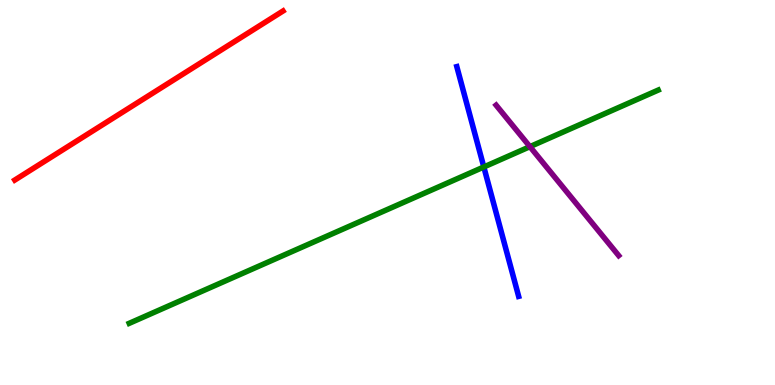[{'lines': ['blue', 'red'], 'intersections': []}, {'lines': ['green', 'red'], 'intersections': []}, {'lines': ['purple', 'red'], 'intersections': []}, {'lines': ['blue', 'green'], 'intersections': [{'x': 6.24, 'y': 5.66}]}, {'lines': ['blue', 'purple'], 'intersections': []}, {'lines': ['green', 'purple'], 'intersections': [{'x': 6.84, 'y': 6.19}]}]